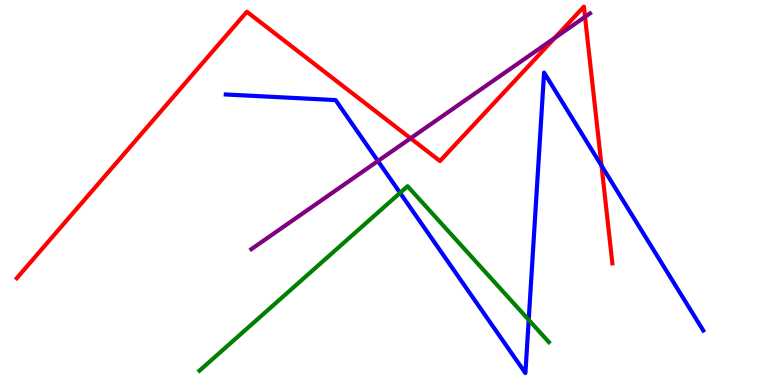[{'lines': ['blue', 'red'], 'intersections': [{'x': 7.76, 'y': 5.7}]}, {'lines': ['green', 'red'], 'intersections': []}, {'lines': ['purple', 'red'], 'intersections': [{'x': 5.3, 'y': 6.41}, {'x': 7.16, 'y': 9.02}, {'x': 7.55, 'y': 9.56}]}, {'lines': ['blue', 'green'], 'intersections': [{'x': 5.16, 'y': 4.99}, {'x': 6.82, 'y': 1.69}]}, {'lines': ['blue', 'purple'], 'intersections': [{'x': 4.88, 'y': 5.82}]}, {'lines': ['green', 'purple'], 'intersections': []}]